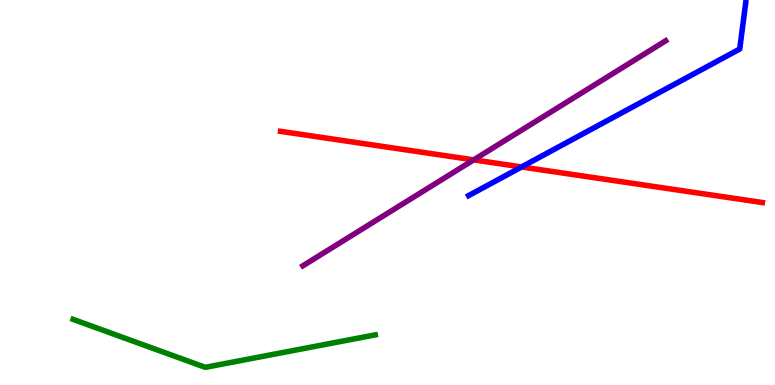[{'lines': ['blue', 'red'], 'intersections': [{'x': 6.73, 'y': 5.66}]}, {'lines': ['green', 'red'], 'intersections': []}, {'lines': ['purple', 'red'], 'intersections': [{'x': 6.11, 'y': 5.85}]}, {'lines': ['blue', 'green'], 'intersections': []}, {'lines': ['blue', 'purple'], 'intersections': []}, {'lines': ['green', 'purple'], 'intersections': []}]